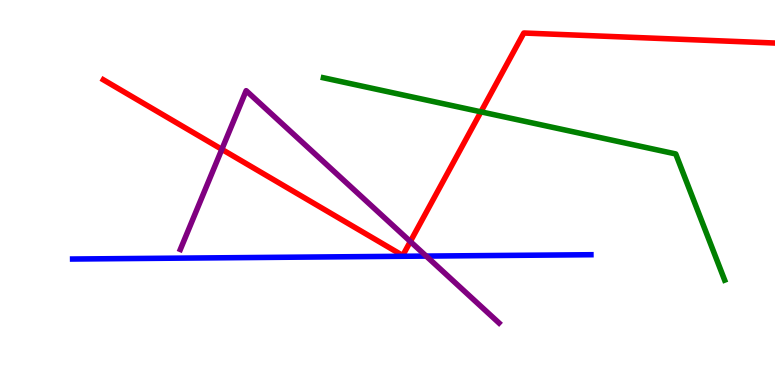[{'lines': ['blue', 'red'], 'intersections': []}, {'lines': ['green', 'red'], 'intersections': [{'x': 6.21, 'y': 7.1}]}, {'lines': ['purple', 'red'], 'intersections': [{'x': 2.86, 'y': 6.12}, {'x': 5.29, 'y': 3.73}]}, {'lines': ['blue', 'green'], 'intersections': []}, {'lines': ['blue', 'purple'], 'intersections': [{'x': 5.5, 'y': 3.35}]}, {'lines': ['green', 'purple'], 'intersections': []}]